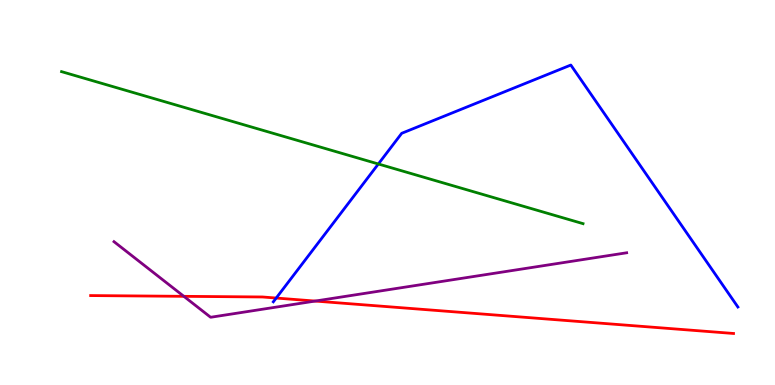[{'lines': ['blue', 'red'], 'intersections': [{'x': 3.56, 'y': 2.26}]}, {'lines': ['green', 'red'], 'intersections': []}, {'lines': ['purple', 'red'], 'intersections': [{'x': 2.37, 'y': 2.3}, {'x': 4.07, 'y': 2.18}]}, {'lines': ['blue', 'green'], 'intersections': [{'x': 4.88, 'y': 5.74}]}, {'lines': ['blue', 'purple'], 'intersections': []}, {'lines': ['green', 'purple'], 'intersections': []}]